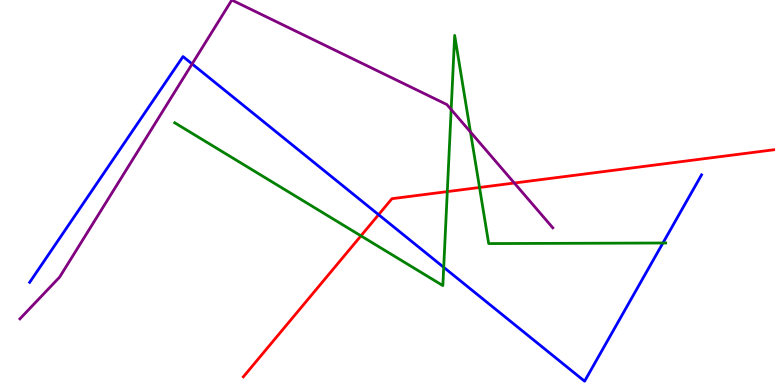[{'lines': ['blue', 'red'], 'intersections': [{'x': 4.89, 'y': 4.42}]}, {'lines': ['green', 'red'], 'intersections': [{'x': 4.66, 'y': 3.87}, {'x': 5.77, 'y': 5.02}, {'x': 6.19, 'y': 5.13}]}, {'lines': ['purple', 'red'], 'intersections': [{'x': 6.64, 'y': 5.25}]}, {'lines': ['blue', 'green'], 'intersections': [{'x': 5.73, 'y': 3.06}, {'x': 8.55, 'y': 3.69}]}, {'lines': ['blue', 'purple'], 'intersections': [{'x': 2.48, 'y': 8.34}]}, {'lines': ['green', 'purple'], 'intersections': [{'x': 5.82, 'y': 7.15}, {'x': 6.07, 'y': 6.57}]}]